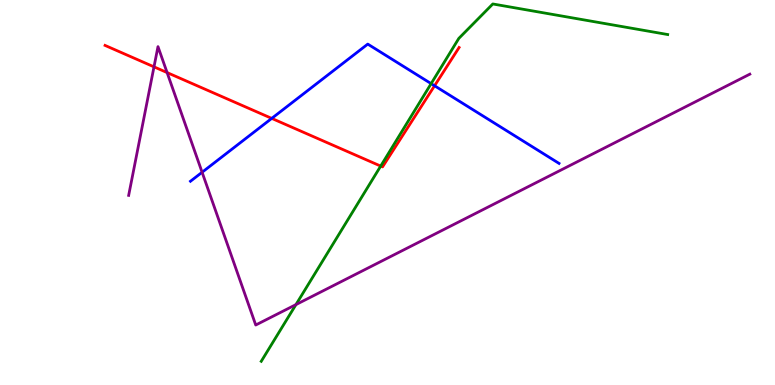[{'lines': ['blue', 'red'], 'intersections': [{'x': 3.51, 'y': 6.92}, {'x': 5.61, 'y': 7.77}]}, {'lines': ['green', 'red'], 'intersections': [{'x': 4.91, 'y': 5.69}]}, {'lines': ['purple', 'red'], 'intersections': [{'x': 1.99, 'y': 8.26}, {'x': 2.16, 'y': 8.11}]}, {'lines': ['blue', 'green'], 'intersections': [{'x': 5.56, 'y': 7.83}]}, {'lines': ['blue', 'purple'], 'intersections': [{'x': 2.61, 'y': 5.53}]}, {'lines': ['green', 'purple'], 'intersections': [{'x': 3.82, 'y': 2.09}]}]